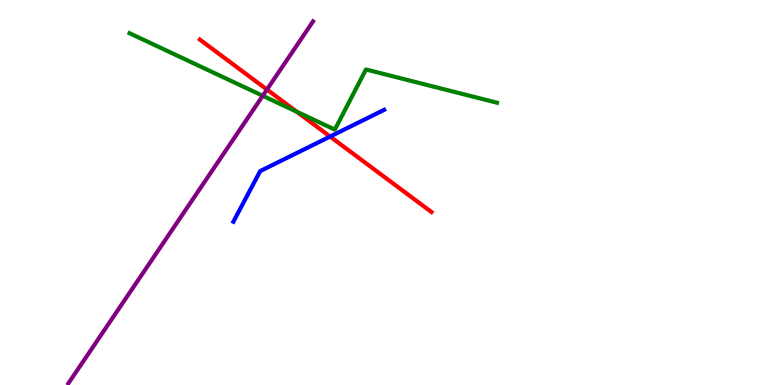[{'lines': ['blue', 'red'], 'intersections': [{'x': 4.26, 'y': 6.45}]}, {'lines': ['green', 'red'], 'intersections': [{'x': 3.83, 'y': 7.1}]}, {'lines': ['purple', 'red'], 'intersections': [{'x': 3.44, 'y': 7.67}]}, {'lines': ['blue', 'green'], 'intersections': []}, {'lines': ['blue', 'purple'], 'intersections': []}, {'lines': ['green', 'purple'], 'intersections': [{'x': 3.39, 'y': 7.51}]}]